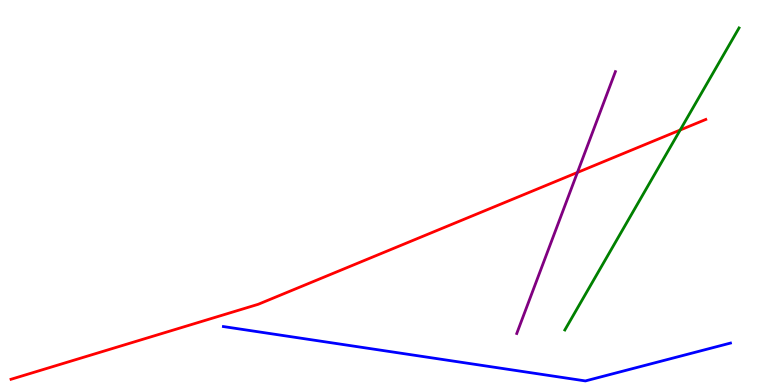[{'lines': ['blue', 'red'], 'intersections': []}, {'lines': ['green', 'red'], 'intersections': [{'x': 8.78, 'y': 6.62}]}, {'lines': ['purple', 'red'], 'intersections': [{'x': 7.45, 'y': 5.52}]}, {'lines': ['blue', 'green'], 'intersections': []}, {'lines': ['blue', 'purple'], 'intersections': []}, {'lines': ['green', 'purple'], 'intersections': []}]